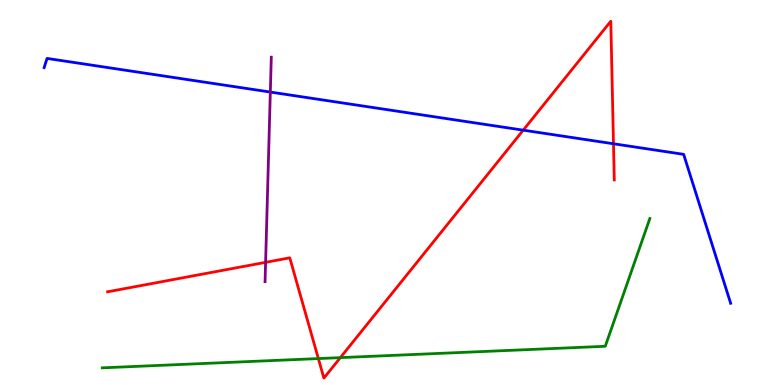[{'lines': ['blue', 'red'], 'intersections': [{'x': 6.75, 'y': 6.62}, {'x': 7.92, 'y': 6.27}]}, {'lines': ['green', 'red'], 'intersections': [{'x': 4.11, 'y': 0.686}, {'x': 4.39, 'y': 0.711}]}, {'lines': ['purple', 'red'], 'intersections': [{'x': 3.43, 'y': 3.19}]}, {'lines': ['blue', 'green'], 'intersections': []}, {'lines': ['blue', 'purple'], 'intersections': [{'x': 3.49, 'y': 7.61}]}, {'lines': ['green', 'purple'], 'intersections': []}]